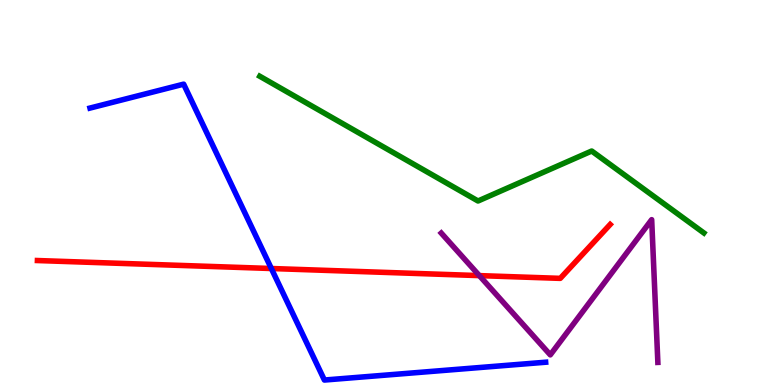[{'lines': ['blue', 'red'], 'intersections': [{'x': 3.5, 'y': 3.03}]}, {'lines': ['green', 'red'], 'intersections': []}, {'lines': ['purple', 'red'], 'intersections': [{'x': 6.19, 'y': 2.84}]}, {'lines': ['blue', 'green'], 'intersections': []}, {'lines': ['blue', 'purple'], 'intersections': []}, {'lines': ['green', 'purple'], 'intersections': []}]